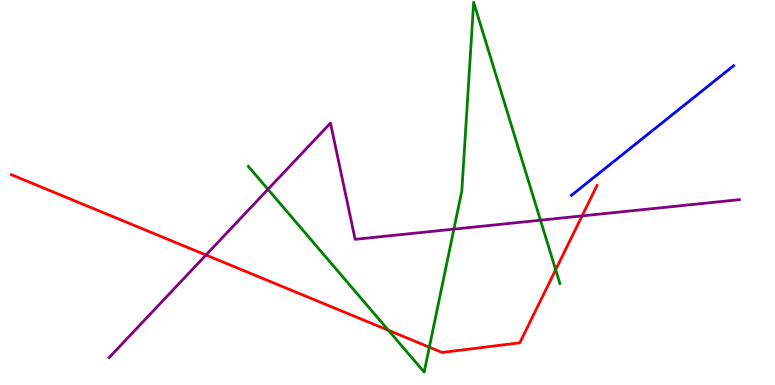[{'lines': ['blue', 'red'], 'intersections': []}, {'lines': ['green', 'red'], 'intersections': [{'x': 5.01, 'y': 1.42}, {'x': 5.54, 'y': 0.982}, {'x': 7.17, 'y': 2.99}]}, {'lines': ['purple', 'red'], 'intersections': [{'x': 2.66, 'y': 3.38}, {'x': 7.51, 'y': 4.39}]}, {'lines': ['blue', 'green'], 'intersections': []}, {'lines': ['blue', 'purple'], 'intersections': []}, {'lines': ['green', 'purple'], 'intersections': [{'x': 3.46, 'y': 5.08}, {'x': 5.86, 'y': 4.05}, {'x': 6.97, 'y': 4.28}]}]